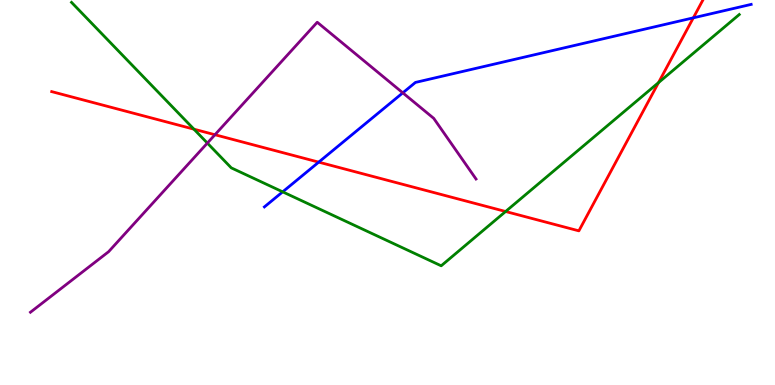[{'lines': ['blue', 'red'], 'intersections': [{'x': 4.11, 'y': 5.79}, {'x': 8.95, 'y': 9.54}]}, {'lines': ['green', 'red'], 'intersections': [{'x': 2.5, 'y': 6.64}, {'x': 6.52, 'y': 4.51}, {'x': 8.5, 'y': 7.85}]}, {'lines': ['purple', 'red'], 'intersections': [{'x': 2.77, 'y': 6.5}]}, {'lines': ['blue', 'green'], 'intersections': [{'x': 3.65, 'y': 5.02}]}, {'lines': ['blue', 'purple'], 'intersections': [{'x': 5.2, 'y': 7.59}]}, {'lines': ['green', 'purple'], 'intersections': [{'x': 2.68, 'y': 6.28}]}]